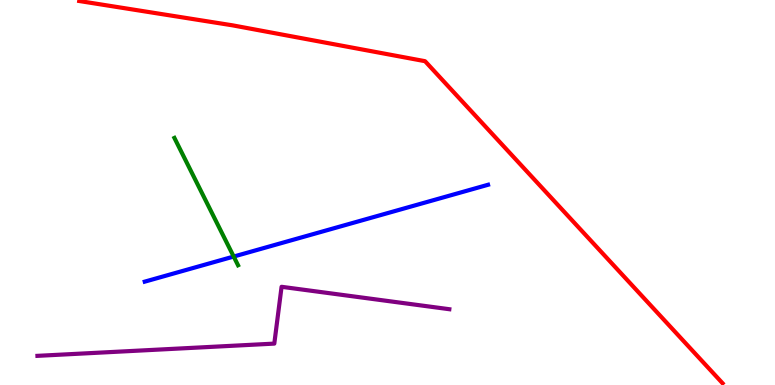[{'lines': ['blue', 'red'], 'intersections': []}, {'lines': ['green', 'red'], 'intersections': []}, {'lines': ['purple', 'red'], 'intersections': []}, {'lines': ['blue', 'green'], 'intersections': [{'x': 3.02, 'y': 3.34}]}, {'lines': ['blue', 'purple'], 'intersections': []}, {'lines': ['green', 'purple'], 'intersections': []}]